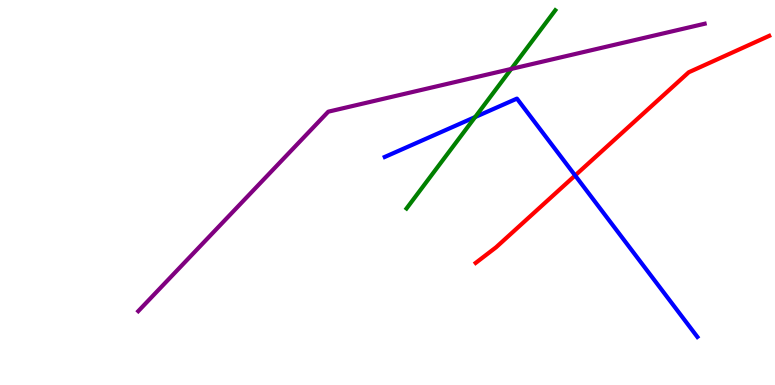[{'lines': ['blue', 'red'], 'intersections': [{'x': 7.42, 'y': 5.44}]}, {'lines': ['green', 'red'], 'intersections': []}, {'lines': ['purple', 'red'], 'intersections': []}, {'lines': ['blue', 'green'], 'intersections': [{'x': 6.13, 'y': 6.96}]}, {'lines': ['blue', 'purple'], 'intersections': []}, {'lines': ['green', 'purple'], 'intersections': [{'x': 6.6, 'y': 8.21}]}]